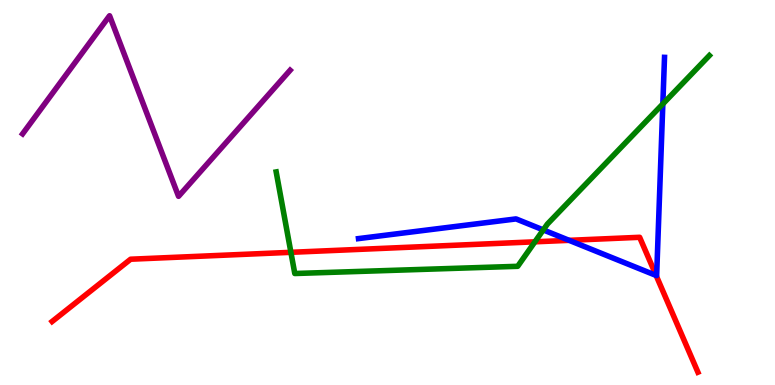[{'lines': ['blue', 'red'], 'intersections': [{'x': 7.34, 'y': 3.76}, {'x': 8.47, 'y': 2.85}]}, {'lines': ['green', 'red'], 'intersections': [{'x': 3.75, 'y': 3.45}, {'x': 6.9, 'y': 3.72}]}, {'lines': ['purple', 'red'], 'intersections': []}, {'lines': ['blue', 'green'], 'intersections': [{'x': 7.01, 'y': 4.03}, {'x': 8.55, 'y': 7.3}]}, {'lines': ['blue', 'purple'], 'intersections': []}, {'lines': ['green', 'purple'], 'intersections': []}]